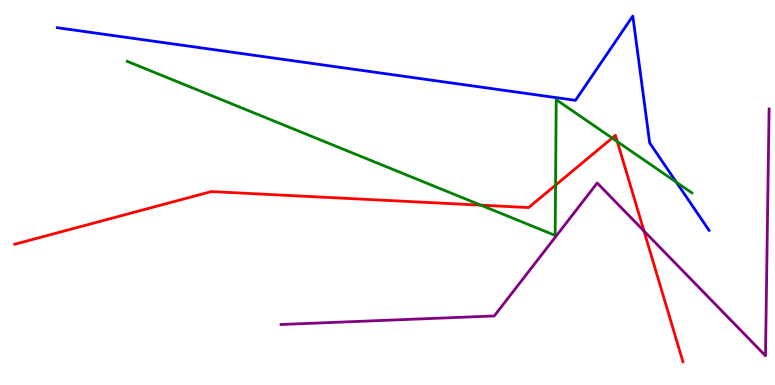[{'lines': ['blue', 'red'], 'intersections': []}, {'lines': ['green', 'red'], 'intersections': [{'x': 6.2, 'y': 4.67}, {'x': 7.17, 'y': 5.19}, {'x': 7.9, 'y': 6.41}, {'x': 7.97, 'y': 6.32}]}, {'lines': ['purple', 'red'], 'intersections': [{'x': 8.31, 'y': 4.0}]}, {'lines': ['blue', 'green'], 'intersections': [{'x': 8.73, 'y': 5.27}]}, {'lines': ['blue', 'purple'], 'intersections': []}, {'lines': ['green', 'purple'], 'intersections': []}]